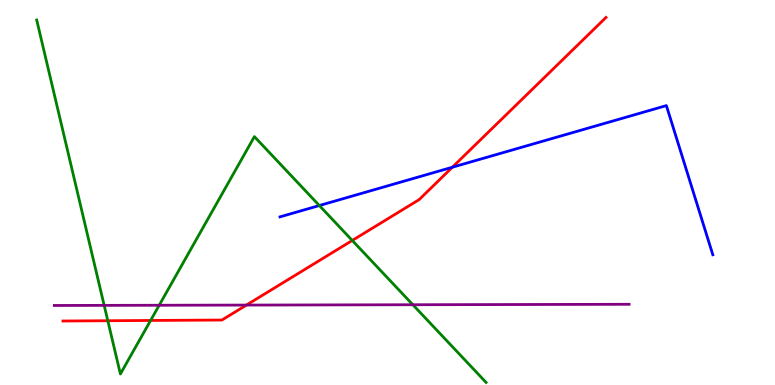[{'lines': ['blue', 'red'], 'intersections': [{'x': 5.84, 'y': 5.66}]}, {'lines': ['green', 'red'], 'intersections': [{'x': 1.39, 'y': 1.67}, {'x': 1.94, 'y': 1.68}, {'x': 4.55, 'y': 3.75}]}, {'lines': ['purple', 'red'], 'intersections': [{'x': 3.18, 'y': 2.08}]}, {'lines': ['blue', 'green'], 'intersections': [{'x': 4.12, 'y': 4.66}]}, {'lines': ['blue', 'purple'], 'intersections': []}, {'lines': ['green', 'purple'], 'intersections': [{'x': 1.34, 'y': 2.07}, {'x': 2.05, 'y': 2.07}, {'x': 5.33, 'y': 2.08}]}]